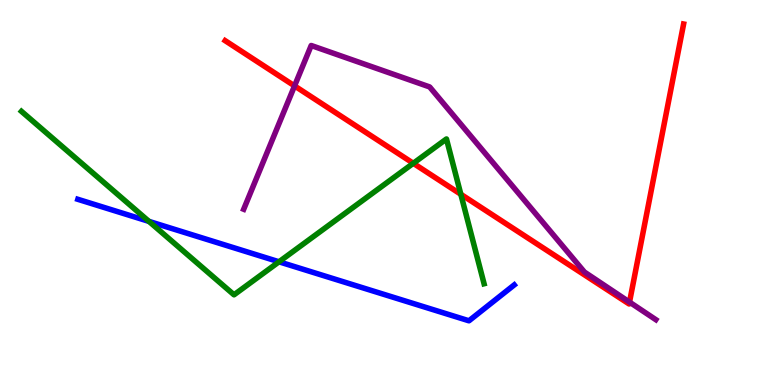[{'lines': ['blue', 'red'], 'intersections': []}, {'lines': ['green', 'red'], 'intersections': [{'x': 5.33, 'y': 5.76}, {'x': 5.95, 'y': 4.95}]}, {'lines': ['purple', 'red'], 'intersections': [{'x': 3.8, 'y': 7.77}, {'x': 8.12, 'y': 2.15}]}, {'lines': ['blue', 'green'], 'intersections': [{'x': 1.92, 'y': 4.25}, {'x': 3.6, 'y': 3.2}]}, {'lines': ['blue', 'purple'], 'intersections': []}, {'lines': ['green', 'purple'], 'intersections': []}]